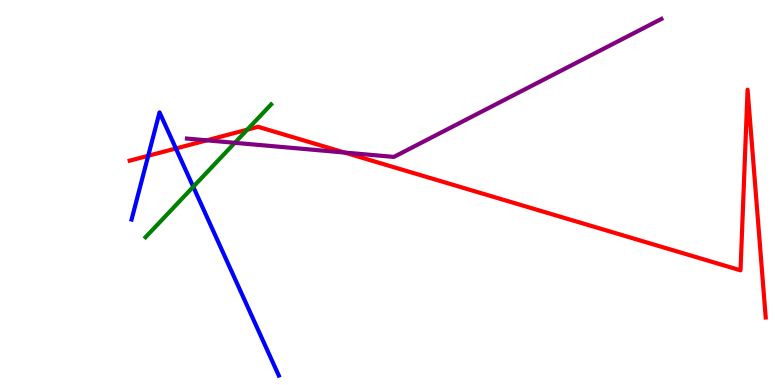[{'lines': ['blue', 'red'], 'intersections': [{'x': 1.91, 'y': 5.95}, {'x': 2.27, 'y': 6.14}]}, {'lines': ['green', 'red'], 'intersections': [{'x': 3.19, 'y': 6.63}]}, {'lines': ['purple', 'red'], 'intersections': [{'x': 2.67, 'y': 6.36}, {'x': 4.45, 'y': 6.04}]}, {'lines': ['blue', 'green'], 'intersections': [{'x': 2.49, 'y': 5.15}]}, {'lines': ['blue', 'purple'], 'intersections': []}, {'lines': ['green', 'purple'], 'intersections': [{'x': 3.03, 'y': 6.29}]}]